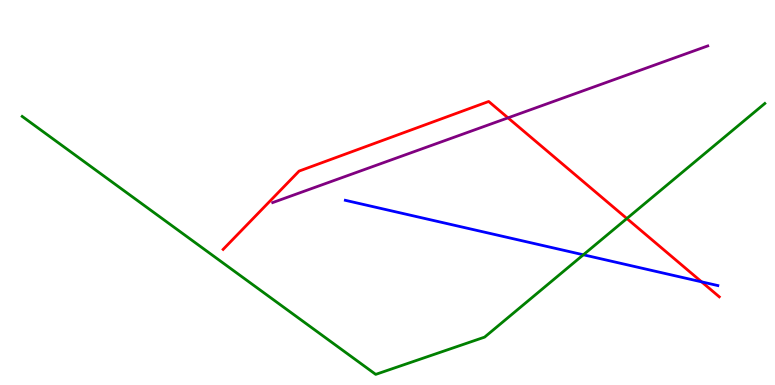[{'lines': ['blue', 'red'], 'intersections': [{'x': 9.05, 'y': 2.68}]}, {'lines': ['green', 'red'], 'intersections': [{'x': 8.09, 'y': 4.32}]}, {'lines': ['purple', 'red'], 'intersections': [{'x': 6.55, 'y': 6.94}]}, {'lines': ['blue', 'green'], 'intersections': [{'x': 7.53, 'y': 3.38}]}, {'lines': ['blue', 'purple'], 'intersections': []}, {'lines': ['green', 'purple'], 'intersections': []}]